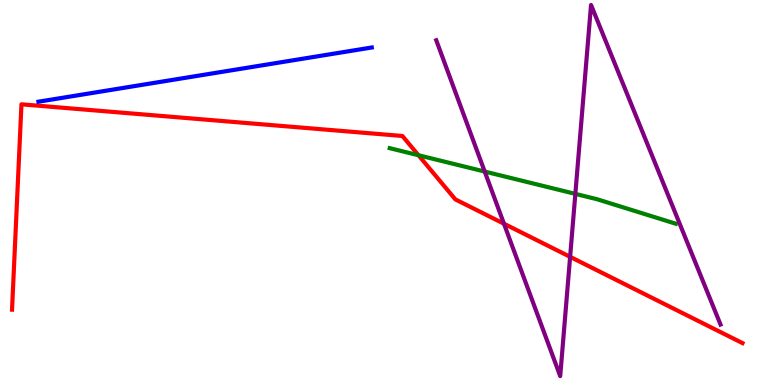[{'lines': ['blue', 'red'], 'intersections': []}, {'lines': ['green', 'red'], 'intersections': [{'x': 5.4, 'y': 5.97}]}, {'lines': ['purple', 'red'], 'intersections': [{'x': 6.5, 'y': 4.19}, {'x': 7.36, 'y': 3.33}]}, {'lines': ['blue', 'green'], 'intersections': []}, {'lines': ['blue', 'purple'], 'intersections': []}, {'lines': ['green', 'purple'], 'intersections': [{'x': 6.25, 'y': 5.54}, {'x': 7.42, 'y': 4.96}]}]